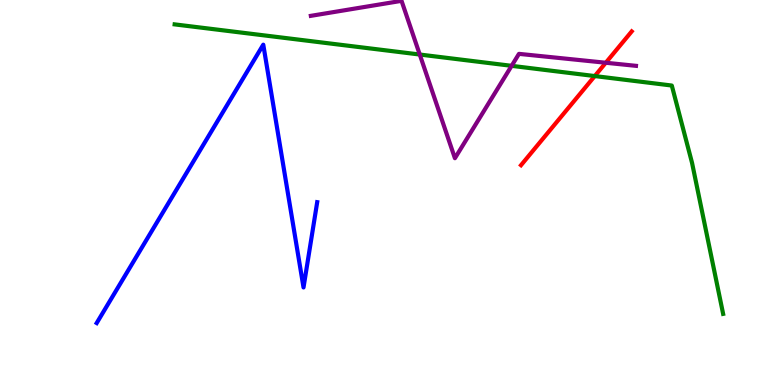[{'lines': ['blue', 'red'], 'intersections': []}, {'lines': ['green', 'red'], 'intersections': [{'x': 7.67, 'y': 8.02}]}, {'lines': ['purple', 'red'], 'intersections': [{'x': 7.82, 'y': 8.37}]}, {'lines': ['blue', 'green'], 'intersections': []}, {'lines': ['blue', 'purple'], 'intersections': []}, {'lines': ['green', 'purple'], 'intersections': [{'x': 5.42, 'y': 8.58}, {'x': 6.6, 'y': 8.29}]}]